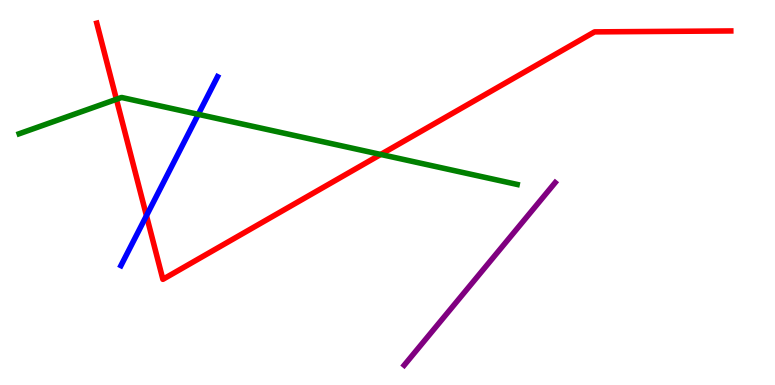[{'lines': ['blue', 'red'], 'intersections': [{'x': 1.89, 'y': 4.4}]}, {'lines': ['green', 'red'], 'intersections': [{'x': 1.5, 'y': 7.42}, {'x': 4.91, 'y': 5.99}]}, {'lines': ['purple', 'red'], 'intersections': []}, {'lines': ['blue', 'green'], 'intersections': [{'x': 2.56, 'y': 7.03}]}, {'lines': ['blue', 'purple'], 'intersections': []}, {'lines': ['green', 'purple'], 'intersections': []}]